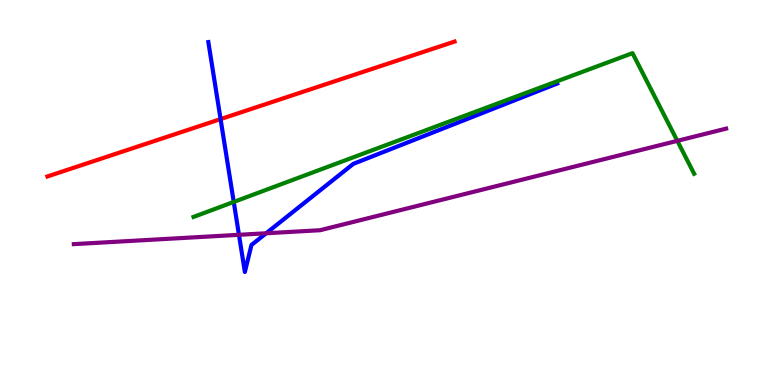[{'lines': ['blue', 'red'], 'intersections': [{'x': 2.85, 'y': 6.91}]}, {'lines': ['green', 'red'], 'intersections': []}, {'lines': ['purple', 'red'], 'intersections': []}, {'lines': ['blue', 'green'], 'intersections': [{'x': 3.02, 'y': 4.76}]}, {'lines': ['blue', 'purple'], 'intersections': [{'x': 3.08, 'y': 3.9}, {'x': 3.43, 'y': 3.94}]}, {'lines': ['green', 'purple'], 'intersections': [{'x': 8.74, 'y': 6.34}]}]